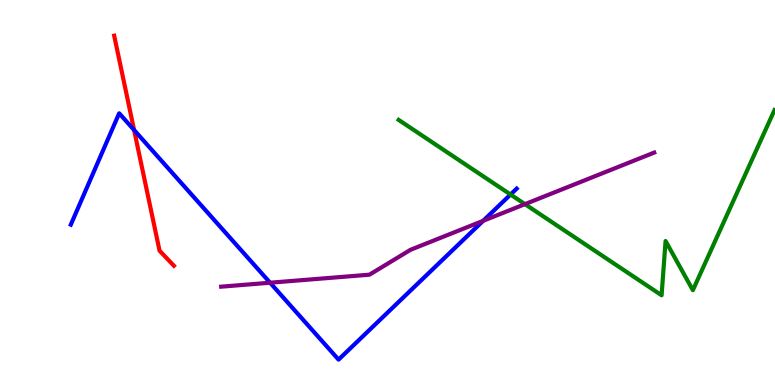[{'lines': ['blue', 'red'], 'intersections': [{'x': 1.73, 'y': 6.62}]}, {'lines': ['green', 'red'], 'intersections': []}, {'lines': ['purple', 'red'], 'intersections': []}, {'lines': ['blue', 'green'], 'intersections': [{'x': 6.59, 'y': 4.95}]}, {'lines': ['blue', 'purple'], 'intersections': [{'x': 3.48, 'y': 2.66}, {'x': 6.23, 'y': 4.26}]}, {'lines': ['green', 'purple'], 'intersections': [{'x': 6.77, 'y': 4.7}]}]